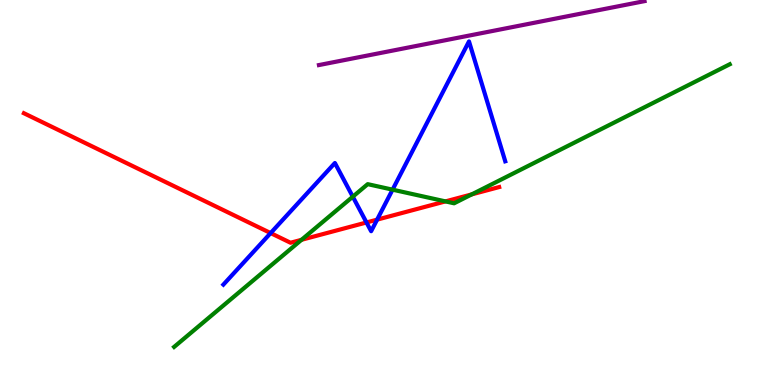[{'lines': ['blue', 'red'], 'intersections': [{'x': 3.49, 'y': 3.95}, {'x': 4.73, 'y': 4.22}, {'x': 4.87, 'y': 4.3}]}, {'lines': ['green', 'red'], 'intersections': [{'x': 3.89, 'y': 3.77}, {'x': 5.75, 'y': 4.77}, {'x': 6.09, 'y': 4.95}]}, {'lines': ['purple', 'red'], 'intersections': []}, {'lines': ['blue', 'green'], 'intersections': [{'x': 4.55, 'y': 4.89}, {'x': 5.07, 'y': 5.07}]}, {'lines': ['blue', 'purple'], 'intersections': []}, {'lines': ['green', 'purple'], 'intersections': []}]